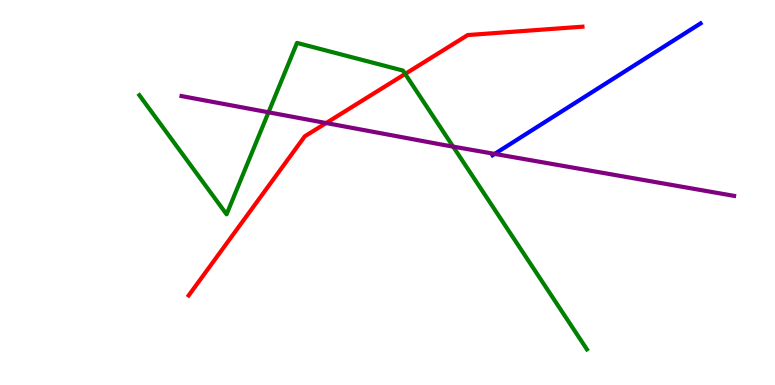[{'lines': ['blue', 'red'], 'intersections': []}, {'lines': ['green', 'red'], 'intersections': [{'x': 5.23, 'y': 8.08}]}, {'lines': ['purple', 'red'], 'intersections': [{'x': 4.21, 'y': 6.8}]}, {'lines': ['blue', 'green'], 'intersections': []}, {'lines': ['blue', 'purple'], 'intersections': [{'x': 6.38, 'y': 6.0}]}, {'lines': ['green', 'purple'], 'intersections': [{'x': 3.46, 'y': 7.08}, {'x': 5.85, 'y': 6.19}]}]